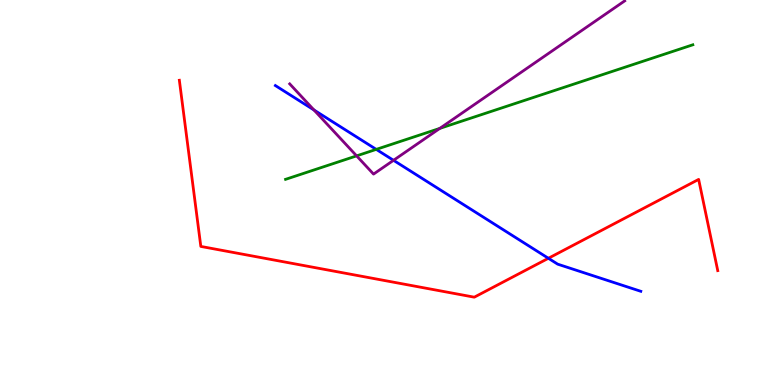[{'lines': ['blue', 'red'], 'intersections': [{'x': 7.08, 'y': 3.29}]}, {'lines': ['green', 'red'], 'intersections': []}, {'lines': ['purple', 'red'], 'intersections': []}, {'lines': ['blue', 'green'], 'intersections': [{'x': 4.85, 'y': 6.12}]}, {'lines': ['blue', 'purple'], 'intersections': [{'x': 4.05, 'y': 7.14}, {'x': 5.08, 'y': 5.84}]}, {'lines': ['green', 'purple'], 'intersections': [{'x': 4.6, 'y': 5.95}, {'x': 5.68, 'y': 6.67}]}]